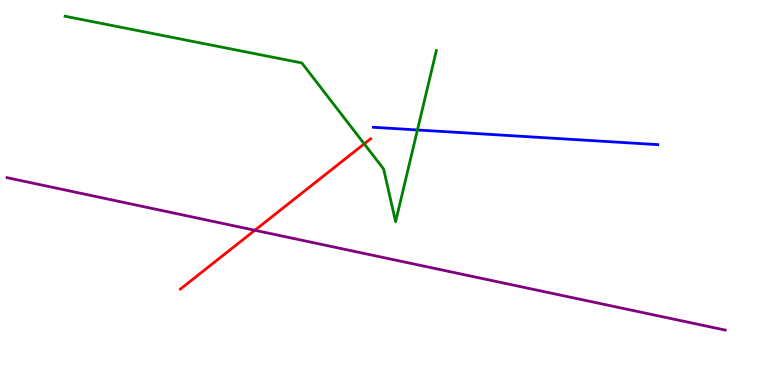[{'lines': ['blue', 'red'], 'intersections': []}, {'lines': ['green', 'red'], 'intersections': [{'x': 4.7, 'y': 6.26}]}, {'lines': ['purple', 'red'], 'intersections': [{'x': 3.29, 'y': 4.02}]}, {'lines': ['blue', 'green'], 'intersections': [{'x': 5.39, 'y': 6.62}]}, {'lines': ['blue', 'purple'], 'intersections': []}, {'lines': ['green', 'purple'], 'intersections': []}]